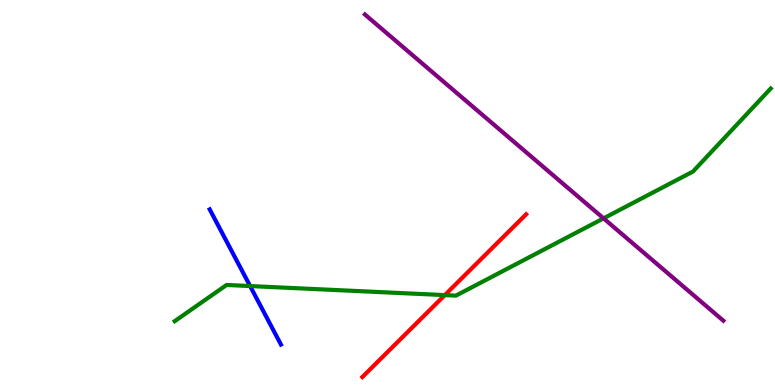[{'lines': ['blue', 'red'], 'intersections': []}, {'lines': ['green', 'red'], 'intersections': [{'x': 5.74, 'y': 2.33}]}, {'lines': ['purple', 'red'], 'intersections': []}, {'lines': ['blue', 'green'], 'intersections': [{'x': 3.23, 'y': 2.57}]}, {'lines': ['blue', 'purple'], 'intersections': []}, {'lines': ['green', 'purple'], 'intersections': [{'x': 7.79, 'y': 4.33}]}]